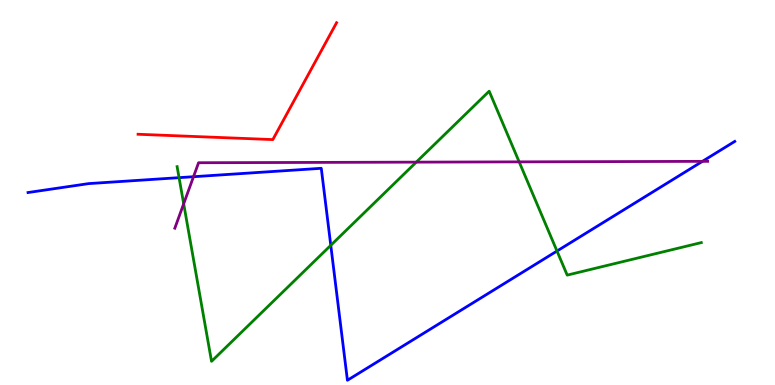[{'lines': ['blue', 'red'], 'intersections': []}, {'lines': ['green', 'red'], 'intersections': []}, {'lines': ['purple', 'red'], 'intersections': []}, {'lines': ['blue', 'green'], 'intersections': [{'x': 2.31, 'y': 5.39}, {'x': 4.27, 'y': 3.63}, {'x': 7.19, 'y': 3.48}]}, {'lines': ['blue', 'purple'], 'intersections': [{'x': 2.5, 'y': 5.41}, {'x': 9.06, 'y': 5.81}]}, {'lines': ['green', 'purple'], 'intersections': [{'x': 2.37, 'y': 4.71}, {'x': 5.37, 'y': 5.79}, {'x': 6.7, 'y': 5.8}]}]